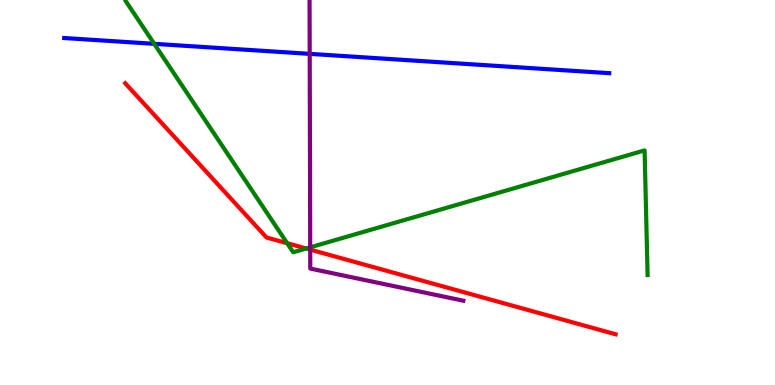[{'lines': ['blue', 'red'], 'intersections': []}, {'lines': ['green', 'red'], 'intersections': [{'x': 3.71, 'y': 3.68}, {'x': 3.95, 'y': 3.55}]}, {'lines': ['purple', 'red'], 'intersections': [{'x': 4.0, 'y': 3.52}]}, {'lines': ['blue', 'green'], 'intersections': [{'x': 1.99, 'y': 8.86}]}, {'lines': ['blue', 'purple'], 'intersections': [{'x': 4.0, 'y': 8.6}]}, {'lines': ['green', 'purple'], 'intersections': [{'x': 4.0, 'y': 3.58}]}]